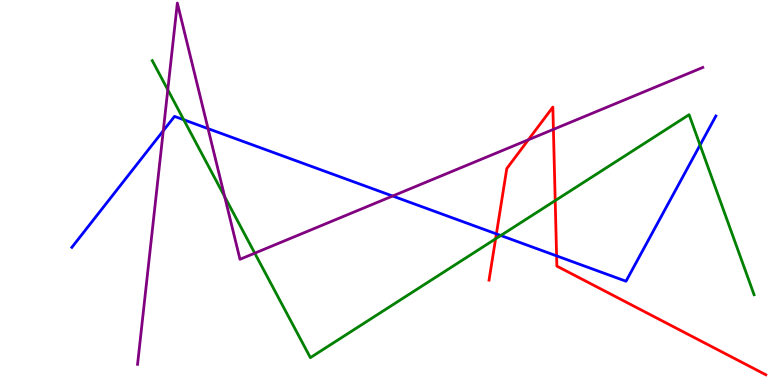[{'lines': ['blue', 'red'], 'intersections': [{'x': 6.41, 'y': 3.92}, {'x': 7.18, 'y': 3.35}]}, {'lines': ['green', 'red'], 'intersections': [{'x': 6.39, 'y': 3.8}, {'x': 7.16, 'y': 4.79}]}, {'lines': ['purple', 'red'], 'intersections': [{'x': 6.82, 'y': 6.37}, {'x': 7.14, 'y': 6.64}]}, {'lines': ['blue', 'green'], 'intersections': [{'x': 2.37, 'y': 6.89}, {'x': 6.46, 'y': 3.88}, {'x': 9.03, 'y': 6.23}]}, {'lines': ['blue', 'purple'], 'intersections': [{'x': 2.11, 'y': 6.6}, {'x': 2.68, 'y': 6.66}, {'x': 5.07, 'y': 4.91}]}, {'lines': ['green', 'purple'], 'intersections': [{'x': 2.17, 'y': 7.67}, {'x': 2.9, 'y': 4.89}, {'x': 3.29, 'y': 3.42}]}]